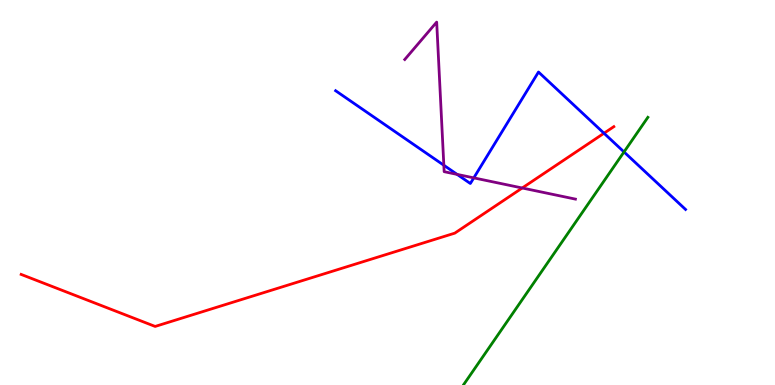[{'lines': ['blue', 'red'], 'intersections': [{'x': 7.79, 'y': 6.54}]}, {'lines': ['green', 'red'], 'intersections': []}, {'lines': ['purple', 'red'], 'intersections': [{'x': 6.74, 'y': 5.12}]}, {'lines': ['blue', 'green'], 'intersections': [{'x': 8.05, 'y': 6.05}]}, {'lines': ['blue', 'purple'], 'intersections': [{'x': 5.73, 'y': 5.71}, {'x': 5.9, 'y': 5.47}, {'x': 6.11, 'y': 5.38}]}, {'lines': ['green', 'purple'], 'intersections': []}]